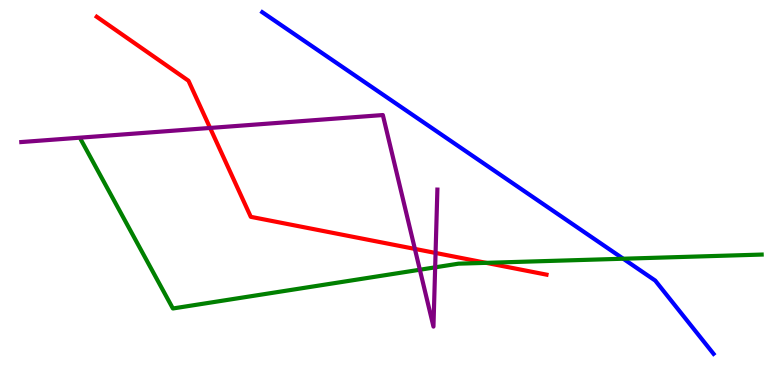[{'lines': ['blue', 'red'], 'intersections': []}, {'lines': ['green', 'red'], 'intersections': [{'x': 6.27, 'y': 3.17}]}, {'lines': ['purple', 'red'], 'intersections': [{'x': 2.71, 'y': 6.68}, {'x': 5.35, 'y': 3.53}, {'x': 5.62, 'y': 3.43}]}, {'lines': ['blue', 'green'], 'intersections': [{'x': 8.04, 'y': 3.28}]}, {'lines': ['blue', 'purple'], 'intersections': []}, {'lines': ['green', 'purple'], 'intersections': [{'x': 5.42, 'y': 2.99}, {'x': 5.61, 'y': 3.06}]}]